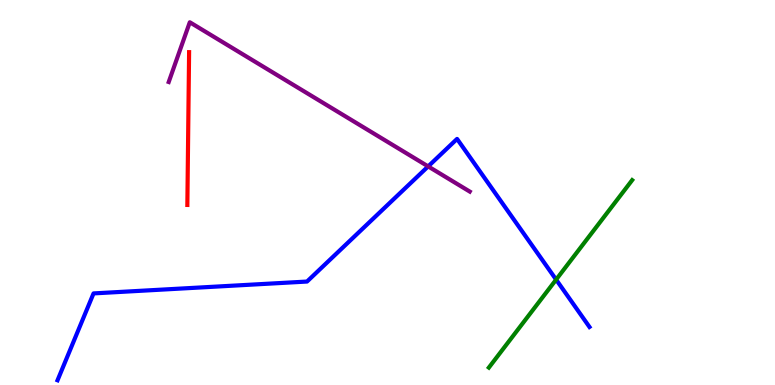[{'lines': ['blue', 'red'], 'intersections': []}, {'lines': ['green', 'red'], 'intersections': []}, {'lines': ['purple', 'red'], 'intersections': []}, {'lines': ['blue', 'green'], 'intersections': [{'x': 7.18, 'y': 2.74}]}, {'lines': ['blue', 'purple'], 'intersections': [{'x': 5.52, 'y': 5.68}]}, {'lines': ['green', 'purple'], 'intersections': []}]